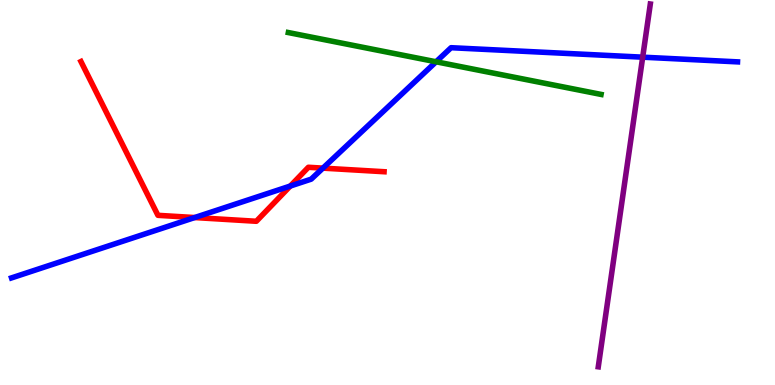[{'lines': ['blue', 'red'], 'intersections': [{'x': 2.51, 'y': 4.35}, {'x': 3.75, 'y': 5.17}, {'x': 4.17, 'y': 5.63}]}, {'lines': ['green', 'red'], 'intersections': []}, {'lines': ['purple', 'red'], 'intersections': []}, {'lines': ['blue', 'green'], 'intersections': [{'x': 5.63, 'y': 8.4}]}, {'lines': ['blue', 'purple'], 'intersections': [{'x': 8.29, 'y': 8.51}]}, {'lines': ['green', 'purple'], 'intersections': []}]